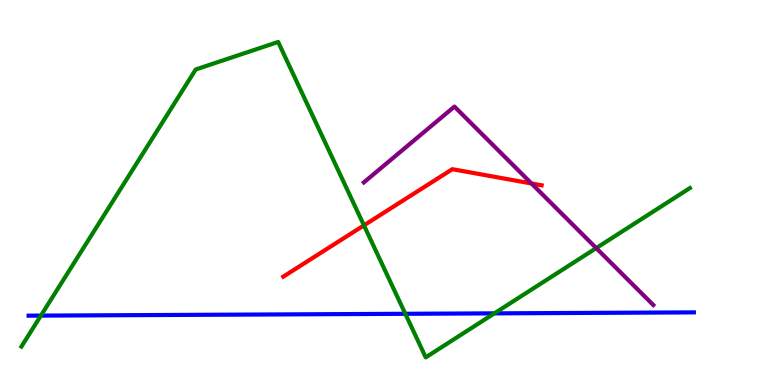[{'lines': ['blue', 'red'], 'intersections': []}, {'lines': ['green', 'red'], 'intersections': [{'x': 4.7, 'y': 4.15}]}, {'lines': ['purple', 'red'], 'intersections': [{'x': 6.86, 'y': 5.23}]}, {'lines': ['blue', 'green'], 'intersections': [{'x': 0.528, 'y': 1.8}, {'x': 5.23, 'y': 1.85}, {'x': 6.38, 'y': 1.86}]}, {'lines': ['blue', 'purple'], 'intersections': []}, {'lines': ['green', 'purple'], 'intersections': [{'x': 7.69, 'y': 3.56}]}]